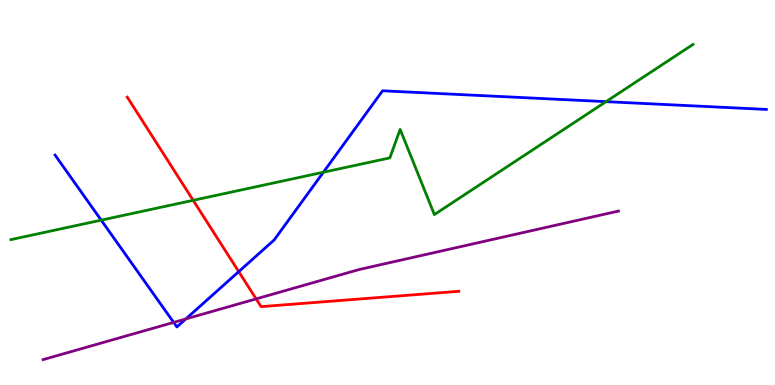[{'lines': ['blue', 'red'], 'intersections': [{'x': 3.08, 'y': 2.94}]}, {'lines': ['green', 'red'], 'intersections': [{'x': 2.49, 'y': 4.8}]}, {'lines': ['purple', 'red'], 'intersections': [{'x': 3.3, 'y': 2.24}]}, {'lines': ['blue', 'green'], 'intersections': [{'x': 1.31, 'y': 4.28}, {'x': 4.17, 'y': 5.53}, {'x': 7.82, 'y': 7.36}]}, {'lines': ['blue', 'purple'], 'intersections': [{'x': 2.24, 'y': 1.63}, {'x': 2.4, 'y': 1.72}]}, {'lines': ['green', 'purple'], 'intersections': []}]